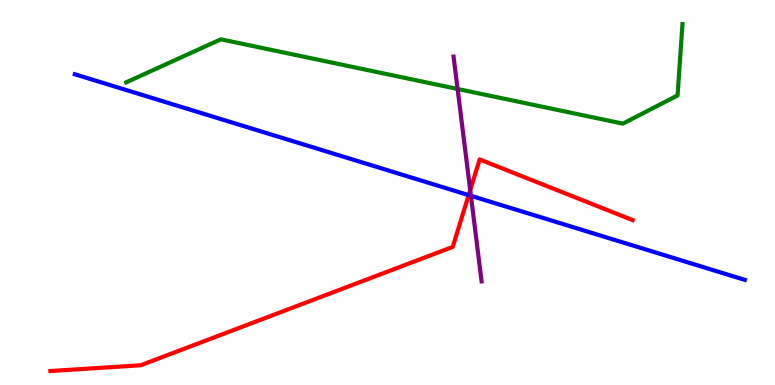[{'lines': ['blue', 'red'], 'intersections': [{'x': 6.05, 'y': 4.93}]}, {'lines': ['green', 'red'], 'intersections': []}, {'lines': ['purple', 'red'], 'intersections': [{'x': 6.07, 'y': 5.06}]}, {'lines': ['blue', 'green'], 'intersections': []}, {'lines': ['blue', 'purple'], 'intersections': [{'x': 6.08, 'y': 4.91}]}, {'lines': ['green', 'purple'], 'intersections': [{'x': 5.9, 'y': 7.69}]}]